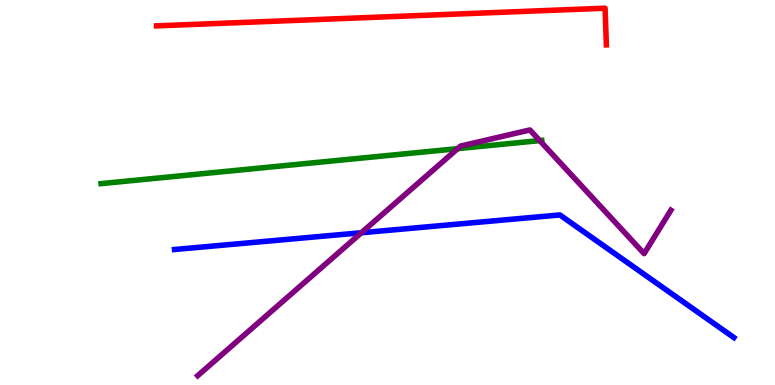[{'lines': ['blue', 'red'], 'intersections': []}, {'lines': ['green', 'red'], 'intersections': []}, {'lines': ['purple', 'red'], 'intersections': []}, {'lines': ['blue', 'green'], 'intersections': []}, {'lines': ['blue', 'purple'], 'intersections': [{'x': 4.66, 'y': 3.95}]}, {'lines': ['green', 'purple'], 'intersections': [{'x': 5.91, 'y': 6.14}, {'x': 6.96, 'y': 6.35}]}]